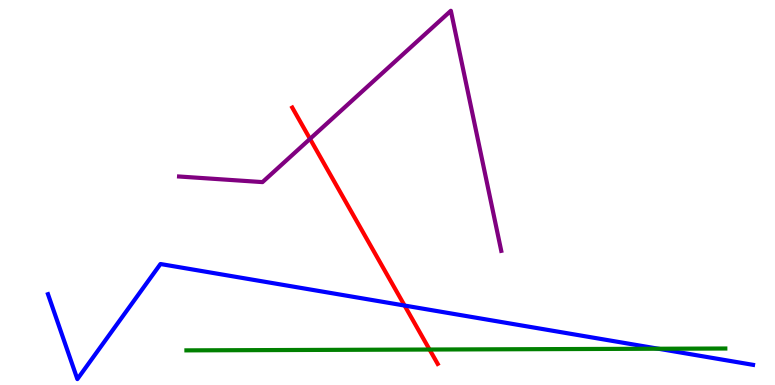[{'lines': ['blue', 'red'], 'intersections': [{'x': 5.22, 'y': 2.06}]}, {'lines': ['green', 'red'], 'intersections': [{'x': 5.54, 'y': 0.921}]}, {'lines': ['purple', 'red'], 'intersections': [{'x': 4.0, 'y': 6.39}]}, {'lines': ['blue', 'green'], 'intersections': [{'x': 8.5, 'y': 0.942}]}, {'lines': ['blue', 'purple'], 'intersections': []}, {'lines': ['green', 'purple'], 'intersections': []}]